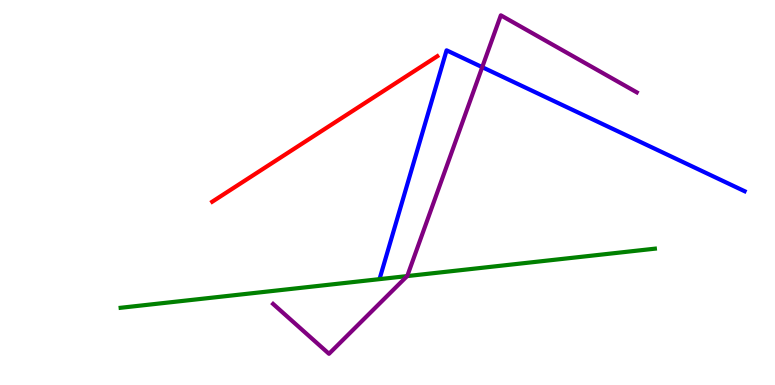[{'lines': ['blue', 'red'], 'intersections': []}, {'lines': ['green', 'red'], 'intersections': []}, {'lines': ['purple', 'red'], 'intersections': []}, {'lines': ['blue', 'green'], 'intersections': []}, {'lines': ['blue', 'purple'], 'intersections': [{'x': 6.22, 'y': 8.26}]}, {'lines': ['green', 'purple'], 'intersections': [{'x': 5.25, 'y': 2.83}]}]